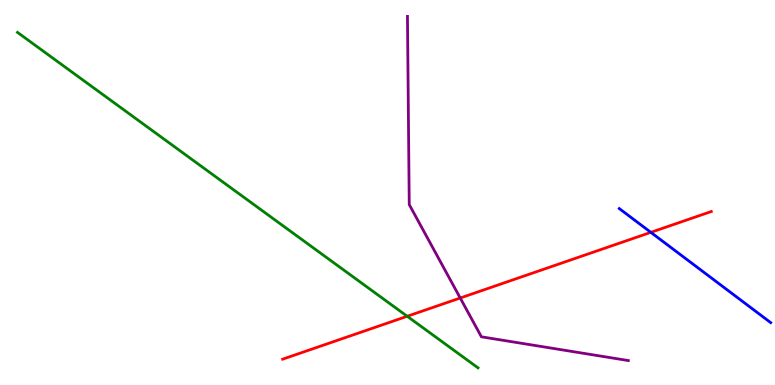[{'lines': ['blue', 'red'], 'intersections': [{'x': 8.4, 'y': 3.97}]}, {'lines': ['green', 'red'], 'intersections': [{'x': 5.25, 'y': 1.79}]}, {'lines': ['purple', 'red'], 'intersections': [{'x': 5.94, 'y': 2.26}]}, {'lines': ['blue', 'green'], 'intersections': []}, {'lines': ['blue', 'purple'], 'intersections': []}, {'lines': ['green', 'purple'], 'intersections': []}]